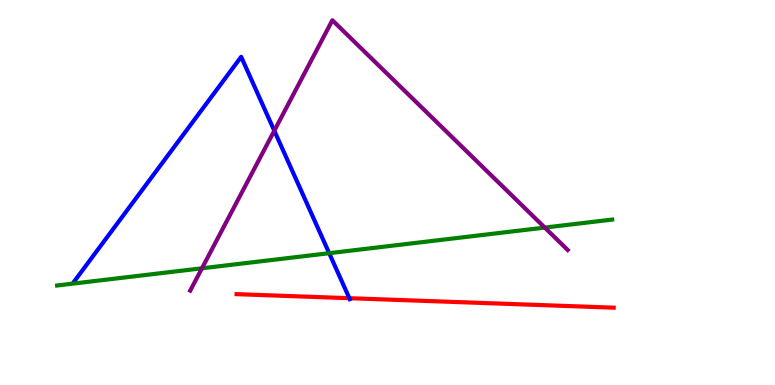[{'lines': ['blue', 'red'], 'intersections': [{'x': 4.51, 'y': 2.25}]}, {'lines': ['green', 'red'], 'intersections': []}, {'lines': ['purple', 'red'], 'intersections': []}, {'lines': ['blue', 'green'], 'intersections': [{'x': 4.25, 'y': 3.42}]}, {'lines': ['blue', 'purple'], 'intersections': [{'x': 3.54, 'y': 6.6}]}, {'lines': ['green', 'purple'], 'intersections': [{'x': 2.61, 'y': 3.03}, {'x': 7.03, 'y': 4.09}]}]